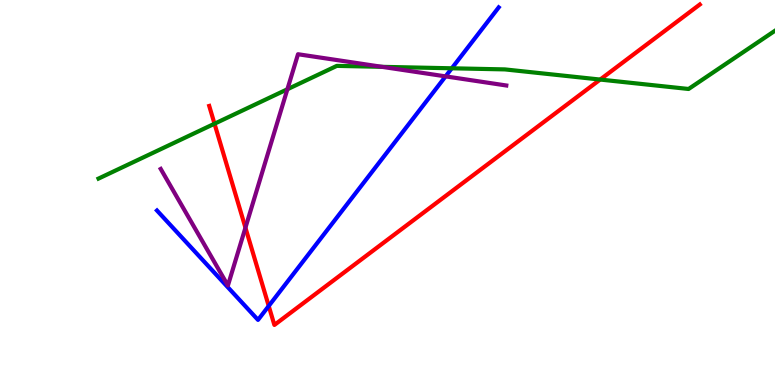[{'lines': ['blue', 'red'], 'intersections': [{'x': 3.47, 'y': 2.05}]}, {'lines': ['green', 'red'], 'intersections': [{'x': 2.77, 'y': 6.79}, {'x': 7.74, 'y': 7.93}]}, {'lines': ['purple', 'red'], 'intersections': [{'x': 3.17, 'y': 4.09}]}, {'lines': ['blue', 'green'], 'intersections': [{'x': 5.83, 'y': 8.23}]}, {'lines': ['blue', 'purple'], 'intersections': [{'x': 5.75, 'y': 8.02}]}, {'lines': ['green', 'purple'], 'intersections': [{'x': 3.71, 'y': 7.68}, {'x': 4.93, 'y': 8.26}]}]